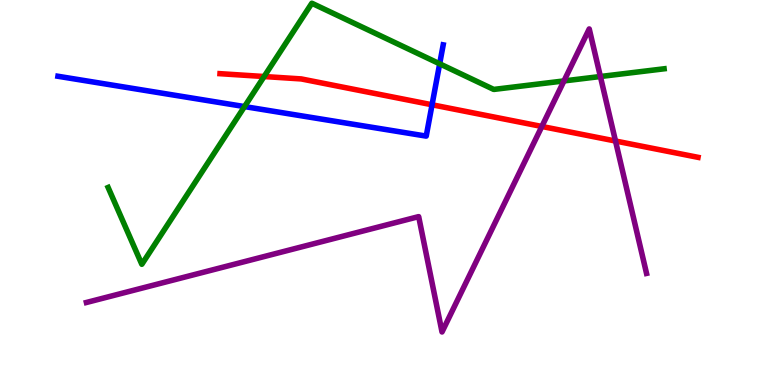[{'lines': ['blue', 'red'], 'intersections': [{'x': 5.57, 'y': 7.28}]}, {'lines': ['green', 'red'], 'intersections': [{'x': 3.41, 'y': 8.01}]}, {'lines': ['purple', 'red'], 'intersections': [{'x': 6.99, 'y': 6.72}, {'x': 7.94, 'y': 6.34}]}, {'lines': ['blue', 'green'], 'intersections': [{'x': 3.16, 'y': 7.23}, {'x': 5.67, 'y': 8.34}]}, {'lines': ['blue', 'purple'], 'intersections': []}, {'lines': ['green', 'purple'], 'intersections': [{'x': 7.28, 'y': 7.9}, {'x': 7.75, 'y': 8.01}]}]